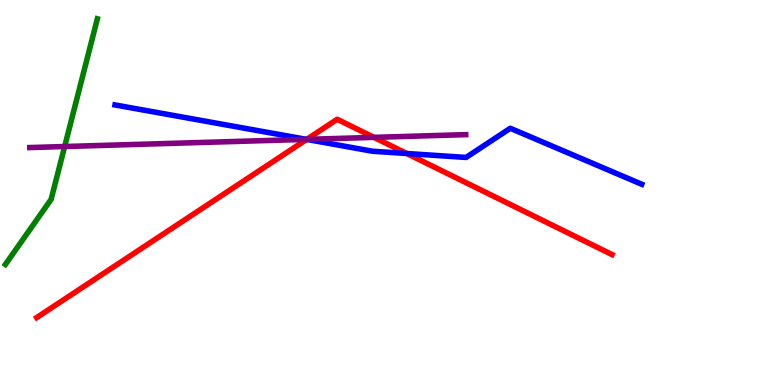[{'lines': ['blue', 'red'], 'intersections': [{'x': 3.96, 'y': 6.38}, {'x': 5.25, 'y': 6.01}]}, {'lines': ['green', 'red'], 'intersections': []}, {'lines': ['purple', 'red'], 'intersections': [{'x': 3.96, 'y': 6.38}, {'x': 4.83, 'y': 6.43}]}, {'lines': ['blue', 'green'], 'intersections': []}, {'lines': ['blue', 'purple'], 'intersections': [{'x': 3.95, 'y': 6.38}]}, {'lines': ['green', 'purple'], 'intersections': [{'x': 0.834, 'y': 6.19}]}]